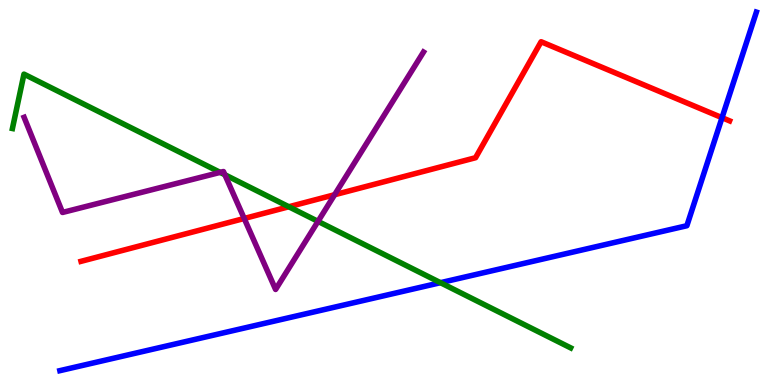[{'lines': ['blue', 'red'], 'intersections': [{'x': 9.32, 'y': 6.94}]}, {'lines': ['green', 'red'], 'intersections': [{'x': 3.73, 'y': 4.63}]}, {'lines': ['purple', 'red'], 'intersections': [{'x': 3.15, 'y': 4.33}, {'x': 4.32, 'y': 4.94}]}, {'lines': ['blue', 'green'], 'intersections': [{'x': 5.68, 'y': 2.66}]}, {'lines': ['blue', 'purple'], 'intersections': []}, {'lines': ['green', 'purple'], 'intersections': [{'x': 2.84, 'y': 5.52}, {'x': 2.9, 'y': 5.46}, {'x': 4.1, 'y': 4.25}]}]